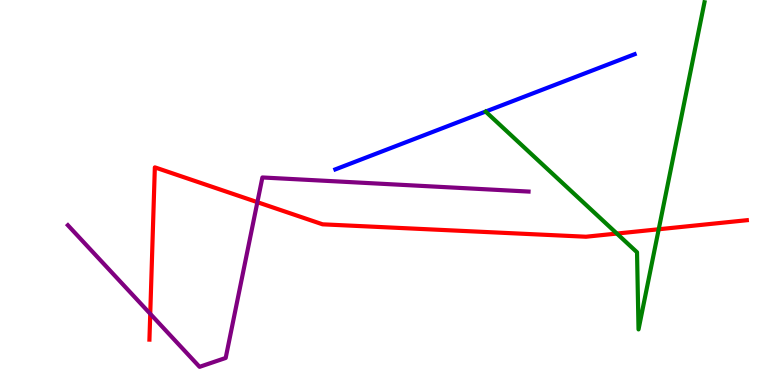[{'lines': ['blue', 'red'], 'intersections': []}, {'lines': ['green', 'red'], 'intersections': [{'x': 7.96, 'y': 3.93}, {'x': 8.5, 'y': 4.05}]}, {'lines': ['purple', 'red'], 'intersections': [{'x': 1.94, 'y': 1.85}, {'x': 3.32, 'y': 4.75}]}, {'lines': ['blue', 'green'], 'intersections': []}, {'lines': ['blue', 'purple'], 'intersections': []}, {'lines': ['green', 'purple'], 'intersections': []}]